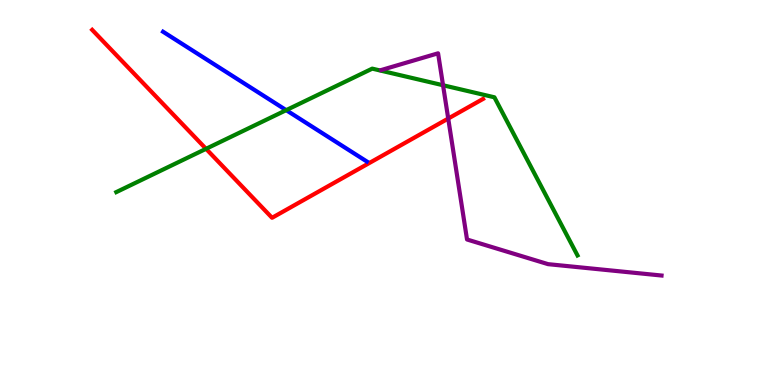[{'lines': ['blue', 'red'], 'intersections': []}, {'lines': ['green', 'red'], 'intersections': [{'x': 2.66, 'y': 6.13}]}, {'lines': ['purple', 'red'], 'intersections': [{'x': 5.78, 'y': 6.92}]}, {'lines': ['blue', 'green'], 'intersections': [{'x': 3.69, 'y': 7.14}]}, {'lines': ['blue', 'purple'], 'intersections': []}, {'lines': ['green', 'purple'], 'intersections': [{'x': 5.72, 'y': 7.79}]}]